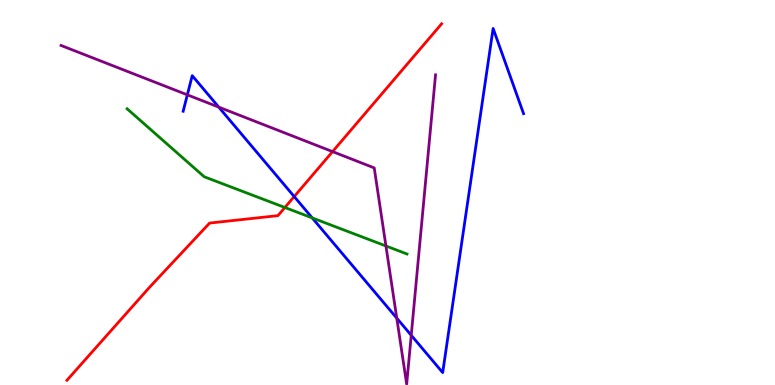[{'lines': ['blue', 'red'], 'intersections': [{'x': 3.8, 'y': 4.89}]}, {'lines': ['green', 'red'], 'intersections': [{'x': 3.68, 'y': 4.61}]}, {'lines': ['purple', 'red'], 'intersections': [{'x': 4.29, 'y': 6.06}]}, {'lines': ['blue', 'green'], 'intersections': [{'x': 4.03, 'y': 4.34}]}, {'lines': ['blue', 'purple'], 'intersections': [{'x': 2.42, 'y': 7.54}, {'x': 2.82, 'y': 7.22}, {'x': 5.12, 'y': 1.74}, {'x': 5.31, 'y': 1.29}]}, {'lines': ['green', 'purple'], 'intersections': [{'x': 4.98, 'y': 3.61}]}]